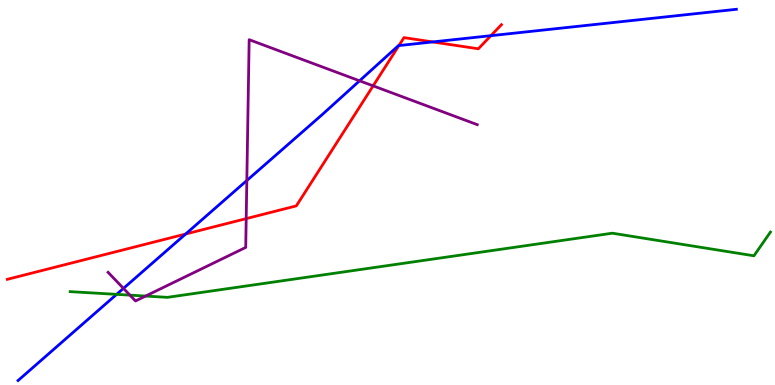[{'lines': ['blue', 'red'], 'intersections': [{'x': 2.4, 'y': 3.92}, {'x': 5.15, 'y': 8.82}, {'x': 5.58, 'y': 8.91}, {'x': 6.33, 'y': 9.07}]}, {'lines': ['green', 'red'], 'intersections': []}, {'lines': ['purple', 'red'], 'intersections': [{'x': 3.18, 'y': 4.32}, {'x': 4.81, 'y': 7.77}]}, {'lines': ['blue', 'green'], 'intersections': [{'x': 1.5, 'y': 2.35}]}, {'lines': ['blue', 'purple'], 'intersections': [{'x': 1.59, 'y': 2.51}, {'x': 3.18, 'y': 5.31}, {'x': 4.64, 'y': 7.9}]}, {'lines': ['green', 'purple'], 'intersections': [{'x': 1.68, 'y': 2.33}, {'x': 1.88, 'y': 2.31}]}]